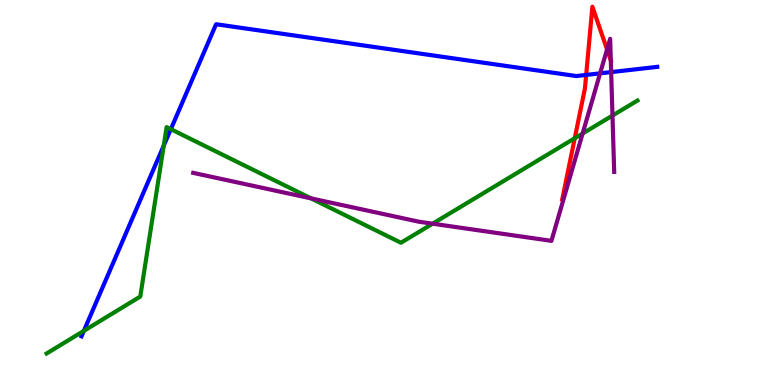[{'lines': ['blue', 'red'], 'intersections': [{'x': 7.56, 'y': 8.05}]}, {'lines': ['green', 'red'], 'intersections': [{'x': 7.42, 'y': 6.41}]}, {'lines': ['purple', 'red'], 'intersections': [{'x': 7.83, 'y': 8.72}, {'x': 7.88, 'y': 8.43}]}, {'lines': ['blue', 'green'], 'intersections': [{'x': 1.08, 'y': 1.41}, {'x': 2.11, 'y': 6.22}, {'x': 2.2, 'y': 6.64}]}, {'lines': ['blue', 'purple'], 'intersections': [{'x': 7.74, 'y': 8.09}, {'x': 7.89, 'y': 8.13}]}, {'lines': ['green', 'purple'], 'intersections': [{'x': 4.01, 'y': 4.85}, {'x': 5.58, 'y': 4.19}, {'x': 7.52, 'y': 6.53}, {'x': 7.9, 'y': 7.0}]}]